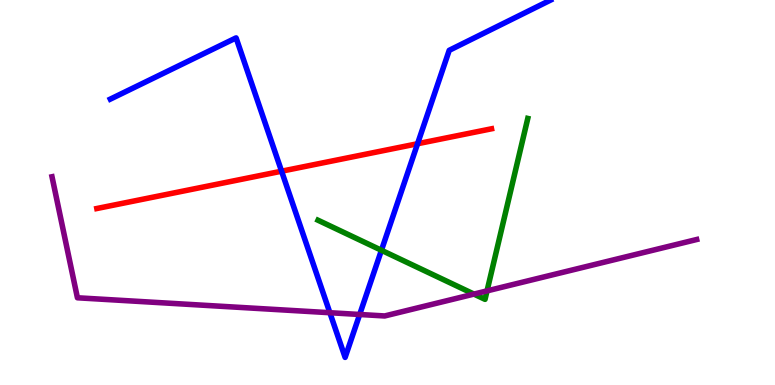[{'lines': ['blue', 'red'], 'intersections': [{'x': 3.63, 'y': 5.55}, {'x': 5.39, 'y': 6.27}]}, {'lines': ['green', 'red'], 'intersections': []}, {'lines': ['purple', 'red'], 'intersections': []}, {'lines': ['blue', 'green'], 'intersections': [{'x': 4.92, 'y': 3.5}]}, {'lines': ['blue', 'purple'], 'intersections': [{'x': 4.26, 'y': 1.88}, {'x': 4.64, 'y': 1.83}]}, {'lines': ['green', 'purple'], 'intersections': [{'x': 6.12, 'y': 2.36}, {'x': 6.28, 'y': 2.44}]}]